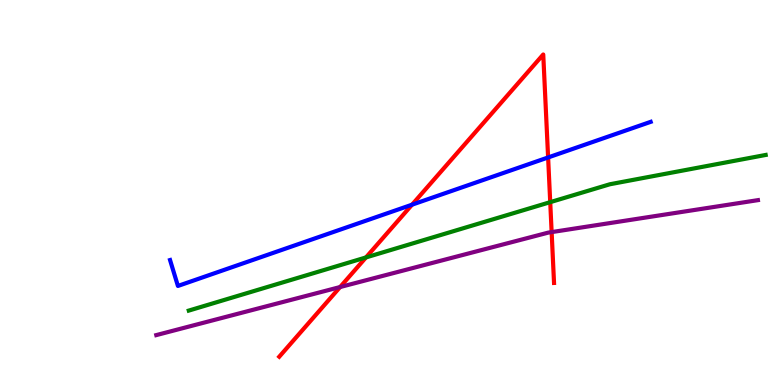[{'lines': ['blue', 'red'], 'intersections': [{'x': 5.32, 'y': 4.68}, {'x': 7.07, 'y': 5.91}]}, {'lines': ['green', 'red'], 'intersections': [{'x': 4.72, 'y': 3.31}, {'x': 7.1, 'y': 4.75}]}, {'lines': ['purple', 'red'], 'intersections': [{'x': 4.39, 'y': 2.54}, {'x': 7.12, 'y': 3.97}]}, {'lines': ['blue', 'green'], 'intersections': []}, {'lines': ['blue', 'purple'], 'intersections': []}, {'lines': ['green', 'purple'], 'intersections': []}]